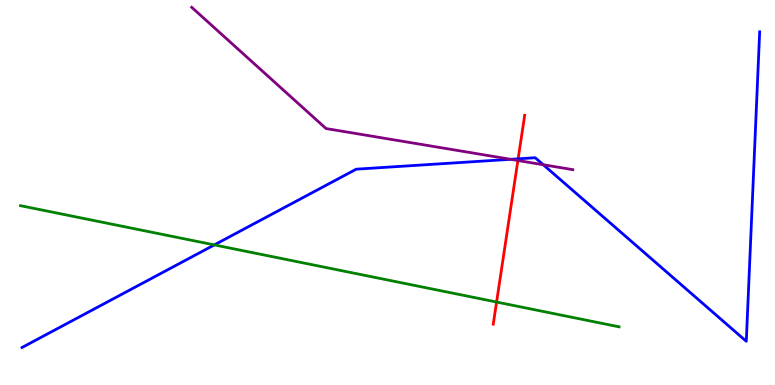[{'lines': ['blue', 'red'], 'intersections': [{'x': 6.69, 'y': 5.87}]}, {'lines': ['green', 'red'], 'intersections': [{'x': 6.41, 'y': 2.16}]}, {'lines': ['purple', 'red'], 'intersections': [{'x': 6.68, 'y': 5.83}]}, {'lines': ['blue', 'green'], 'intersections': [{'x': 2.77, 'y': 3.64}]}, {'lines': ['blue', 'purple'], 'intersections': [{'x': 6.59, 'y': 5.86}, {'x': 7.01, 'y': 5.72}]}, {'lines': ['green', 'purple'], 'intersections': []}]